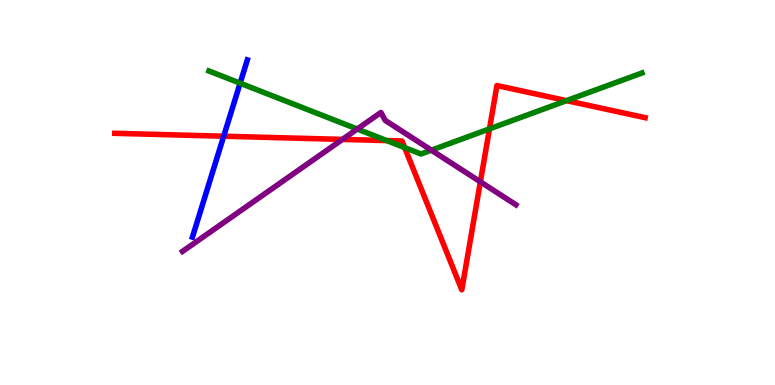[{'lines': ['blue', 'red'], 'intersections': [{'x': 2.89, 'y': 6.46}]}, {'lines': ['green', 'red'], 'intersections': [{'x': 4.99, 'y': 6.35}, {'x': 5.22, 'y': 6.17}, {'x': 6.32, 'y': 6.65}, {'x': 7.31, 'y': 7.39}]}, {'lines': ['purple', 'red'], 'intersections': [{'x': 4.42, 'y': 6.38}, {'x': 6.2, 'y': 5.28}]}, {'lines': ['blue', 'green'], 'intersections': [{'x': 3.1, 'y': 7.84}]}, {'lines': ['blue', 'purple'], 'intersections': []}, {'lines': ['green', 'purple'], 'intersections': [{'x': 4.61, 'y': 6.65}, {'x': 5.57, 'y': 6.1}]}]